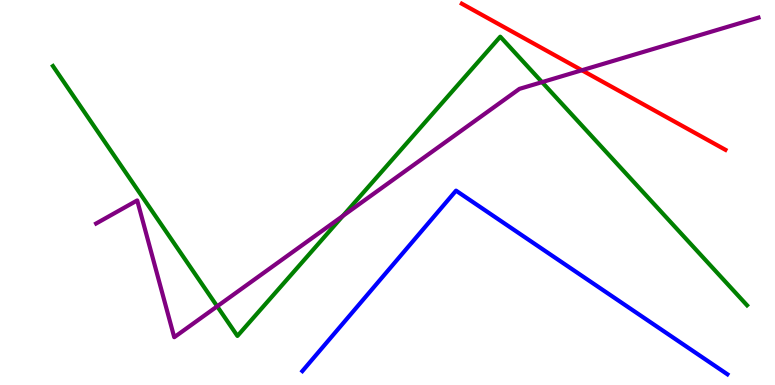[{'lines': ['blue', 'red'], 'intersections': []}, {'lines': ['green', 'red'], 'intersections': []}, {'lines': ['purple', 'red'], 'intersections': [{'x': 7.51, 'y': 8.18}]}, {'lines': ['blue', 'green'], 'intersections': []}, {'lines': ['blue', 'purple'], 'intersections': []}, {'lines': ['green', 'purple'], 'intersections': [{'x': 2.8, 'y': 2.04}, {'x': 4.42, 'y': 4.39}, {'x': 6.99, 'y': 7.87}]}]